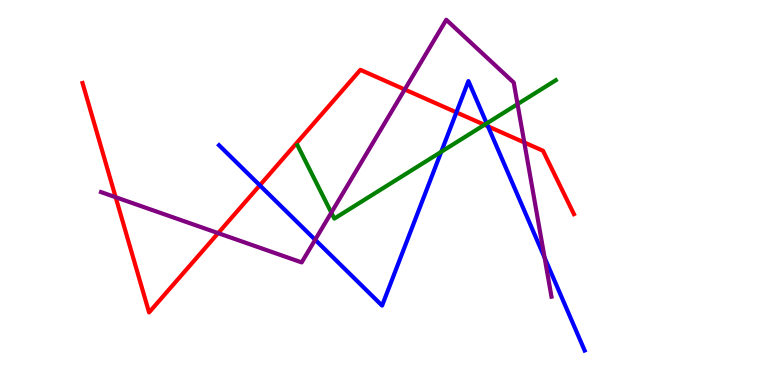[{'lines': ['blue', 'red'], 'intersections': [{'x': 3.35, 'y': 5.19}, {'x': 5.89, 'y': 7.08}, {'x': 6.3, 'y': 6.72}]}, {'lines': ['green', 'red'], 'intersections': [{'x': 6.25, 'y': 6.76}]}, {'lines': ['purple', 'red'], 'intersections': [{'x': 1.49, 'y': 4.88}, {'x': 2.81, 'y': 3.94}, {'x': 5.22, 'y': 7.68}, {'x': 6.77, 'y': 6.3}]}, {'lines': ['blue', 'green'], 'intersections': [{'x': 5.69, 'y': 6.06}, {'x': 6.28, 'y': 6.79}]}, {'lines': ['blue', 'purple'], 'intersections': [{'x': 4.07, 'y': 3.77}, {'x': 7.03, 'y': 3.31}]}, {'lines': ['green', 'purple'], 'intersections': [{'x': 4.28, 'y': 4.48}, {'x': 6.68, 'y': 7.3}]}]